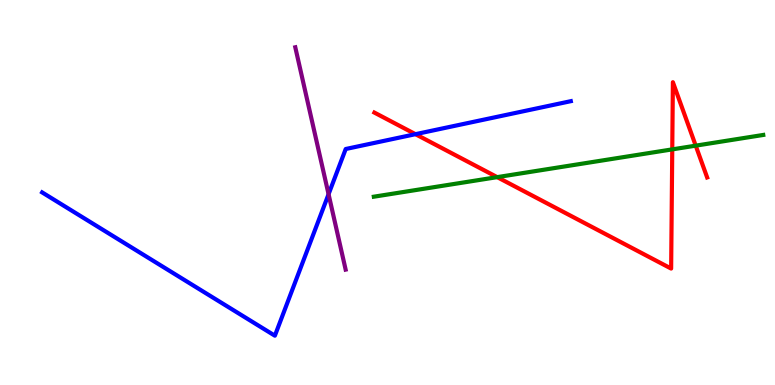[{'lines': ['blue', 'red'], 'intersections': [{'x': 5.36, 'y': 6.51}]}, {'lines': ['green', 'red'], 'intersections': [{'x': 6.42, 'y': 5.4}, {'x': 8.67, 'y': 6.12}, {'x': 8.98, 'y': 6.22}]}, {'lines': ['purple', 'red'], 'intersections': []}, {'lines': ['blue', 'green'], 'intersections': []}, {'lines': ['blue', 'purple'], 'intersections': [{'x': 4.24, 'y': 4.96}]}, {'lines': ['green', 'purple'], 'intersections': []}]